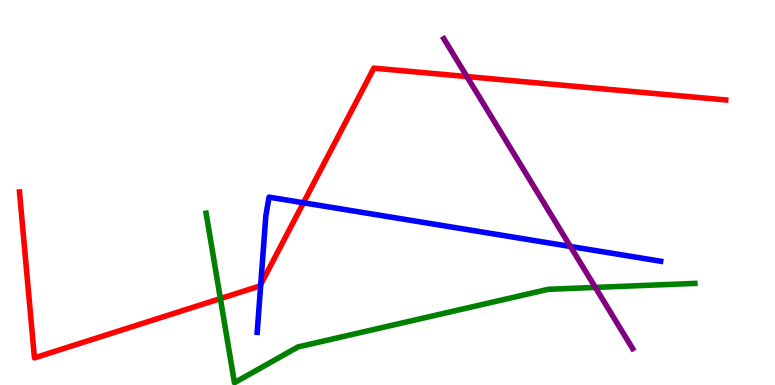[{'lines': ['blue', 'red'], 'intersections': [{'x': 3.36, 'y': 2.61}, {'x': 3.92, 'y': 4.73}]}, {'lines': ['green', 'red'], 'intersections': [{'x': 2.84, 'y': 2.24}]}, {'lines': ['purple', 'red'], 'intersections': [{'x': 6.02, 'y': 8.01}]}, {'lines': ['blue', 'green'], 'intersections': []}, {'lines': ['blue', 'purple'], 'intersections': [{'x': 7.36, 'y': 3.6}]}, {'lines': ['green', 'purple'], 'intersections': [{'x': 7.68, 'y': 2.53}]}]